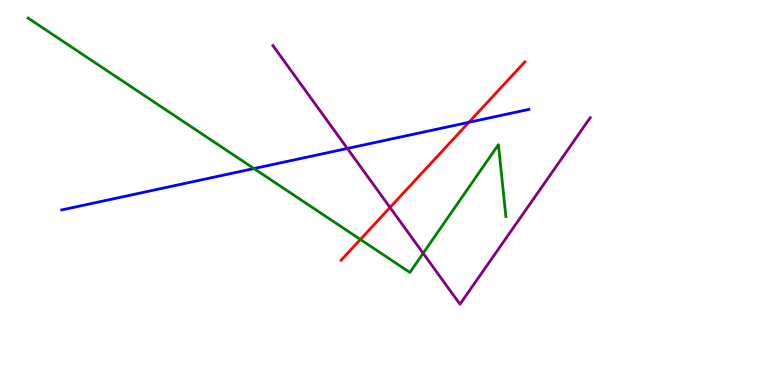[{'lines': ['blue', 'red'], 'intersections': [{'x': 6.05, 'y': 6.82}]}, {'lines': ['green', 'red'], 'intersections': [{'x': 4.65, 'y': 3.78}]}, {'lines': ['purple', 'red'], 'intersections': [{'x': 5.03, 'y': 4.61}]}, {'lines': ['blue', 'green'], 'intersections': [{'x': 3.28, 'y': 5.62}]}, {'lines': ['blue', 'purple'], 'intersections': [{'x': 4.48, 'y': 6.14}]}, {'lines': ['green', 'purple'], 'intersections': [{'x': 5.46, 'y': 3.42}]}]